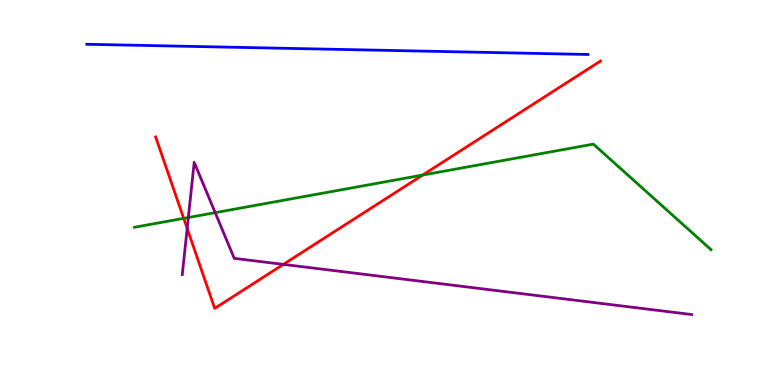[{'lines': ['blue', 'red'], 'intersections': []}, {'lines': ['green', 'red'], 'intersections': [{'x': 2.37, 'y': 4.33}, {'x': 5.45, 'y': 5.45}]}, {'lines': ['purple', 'red'], 'intersections': [{'x': 2.42, 'y': 4.07}, {'x': 3.66, 'y': 3.13}]}, {'lines': ['blue', 'green'], 'intersections': []}, {'lines': ['blue', 'purple'], 'intersections': []}, {'lines': ['green', 'purple'], 'intersections': [{'x': 2.43, 'y': 4.35}, {'x': 2.78, 'y': 4.48}]}]